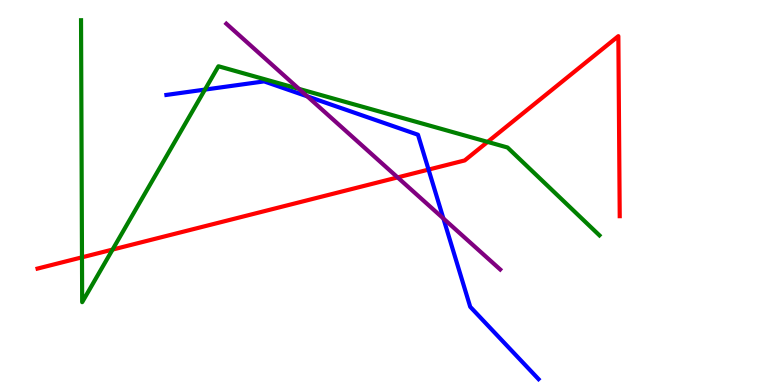[{'lines': ['blue', 'red'], 'intersections': [{'x': 5.53, 'y': 5.6}]}, {'lines': ['green', 'red'], 'intersections': [{'x': 1.06, 'y': 3.32}, {'x': 1.45, 'y': 3.52}, {'x': 6.29, 'y': 6.31}]}, {'lines': ['purple', 'red'], 'intersections': [{'x': 5.13, 'y': 5.39}]}, {'lines': ['blue', 'green'], 'intersections': [{'x': 2.64, 'y': 7.67}]}, {'lines': ['blue', 'purple'], 'intersections': [{'x': 3.96, 'y': 7.5}, {'x': 5.72, 'y': 4.32}]}, {'lines': ['green', 'purple'], 'intersections': [{'x': 3.86, 'y': 7.69}]}]